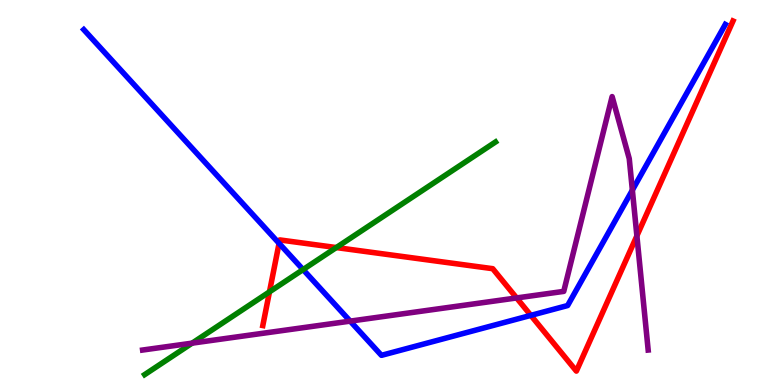[{'lines': ['blue', 'red'], 'intersections': [{'x': 3.6, 'y': 3.68}, {'x': 6.85, 'y': 1.81}]}, {'lines': ['green', 'red'], 'intersections': [{'x': 3.48, 'y': 2.42}, {'x': 4.34, 'y': 3.57}]}, {'lines': ['purple', 'red'], 'intersections': [{'x': 6.67, 'y': 2.26}, {'x': 8.22, 'y': 3.87}]}, {'lines': ['blue', 'green'], 'intersections': [{'x': 3.91, 'y': 3.0}]}, {'lines': ['blue', 'purple'], 'intersections': [{'x': 4.52, 'y': 1.66}, {'x': 8.16, 'y': 5.06}]}, {'lines': ['green', 'purple'], 'intersections': [{'x': 2.48, 'y': 1.09}]}]